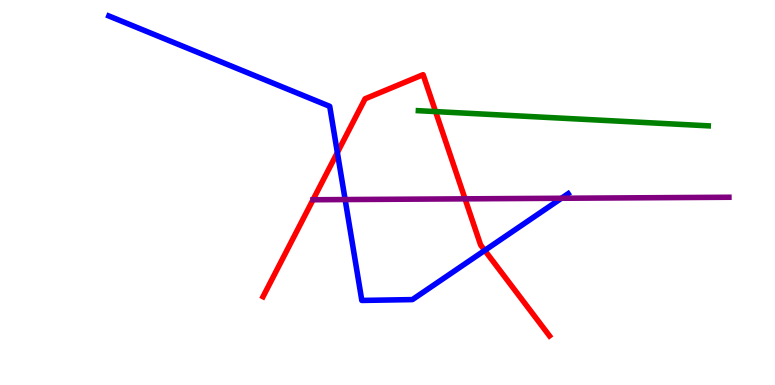[{'lines': ['blue', 'red'], 'intersections': [{'x': 4.35, 'y': 6.04}, {'x': 6.25, 'y': 3.5}]}, {'lines': ['green', 'red'], 'intersections': [{'x': 5.62, 'y': 7.1}]}, {'lines': ['purple', 'red'], 'intersections': [{'x': 4.04, 'y': 4.81}, {'x': 6.0, 'y': 4.84}]}, {'lines': ['blue', 'green'], 'intersections': []}, {'lines': ['blue', 'purple'], 'intersections': [{'x': 4.45, 'y': 4.82}, {'x': 7.24, 'y': 4.85}]}, {'lines': ['green', 'purple'], 'intersections': []}]